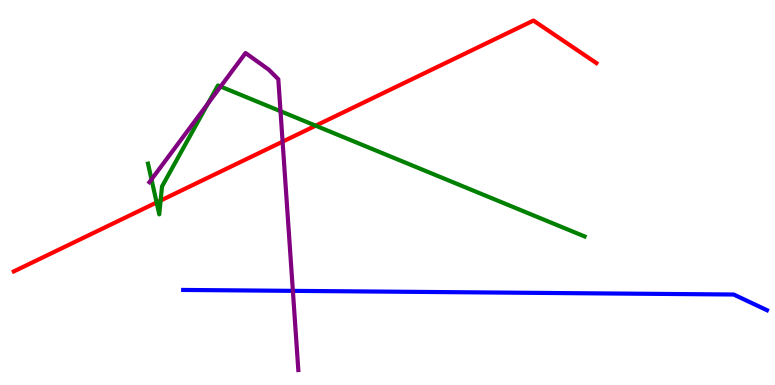[{'lines': ['blue', 'red'], 'intersections': []}, {'lines': ['green', 'red'], 'intersections': [{'x': 2.02, 'y': 4.74}, {'x': 2.07, 'y': 4.79}, {'x': 4.07, 'y': 6.74}]}, {'lines': ['purple', 'red'], 'intersections': [{'x': 3.65, 'y': 6.32}]}, {'lines': ['blue', 'green'], 'intersections': []}, {'lines': ['blue', 'purple'], 'intersections': [{'x': 3.78, 'y': 2.45}]}, {'lines': ['green', 'purple'], 'intersections': [{'x': 1.95, 'y': 5.34}, {'x': 2.68, 'y': 7.31}, {'x': 2.85, 'y': 7.75}, {'x': 3.62, 'y': 7.11}]}]